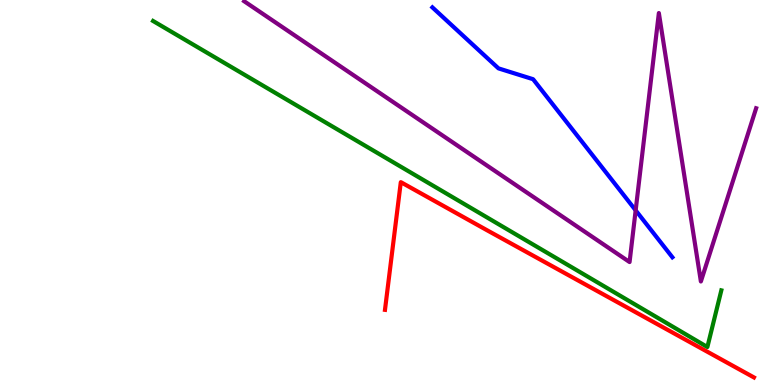[{'lines': ['blue', 'red'], 'intersections': []}, {'lines': ['green', 'red'], 'intersections': []}, {'lines': ['purple', 'red'], 'intersections': []}, {'lines': ['blue', 'green'], 'intersections': []}, {'lines': ['blue', 'purple'], 'intersections': [{'x': 8.2, 'y': 4.54}]}, {'lines': ['green', 'purple'], 'intersections': []}]